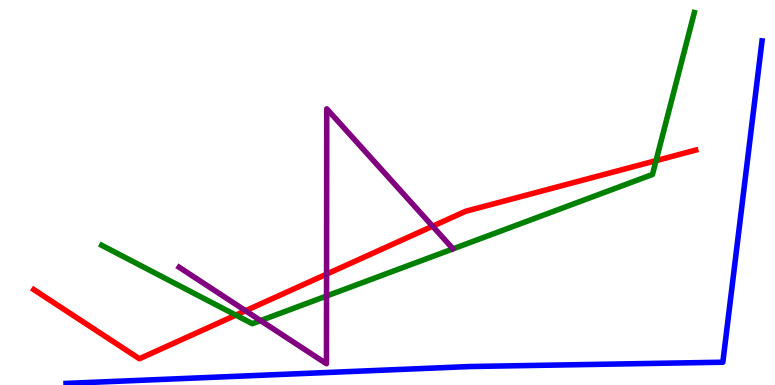[{'lines': ['blue', 'red'], 'intersections': []}, {'lines': ['green', 'red'], 'intersections': [{'x': 3.04, 'y': 1.81}, {'x': 8.46, 'y': 5.83}]}, {'lines': ['purple', 'red'], 'intersections': [{'x': 3.17, 'y': 1.93}, {'x': 4.21, 'y': 2.88}, {'x': 5.58, 'y': 4.12}]}, {'lines': ['blue', 'green'], 'intersections': []}, {'lines': ['blue', 'purple'], 'intersections': []}, {'lines': ['green', 'purple'], 'intersections': [{'x': 3.36, 'y': 1.67}, {'x': 4.21, 'y': 2.31}]}]